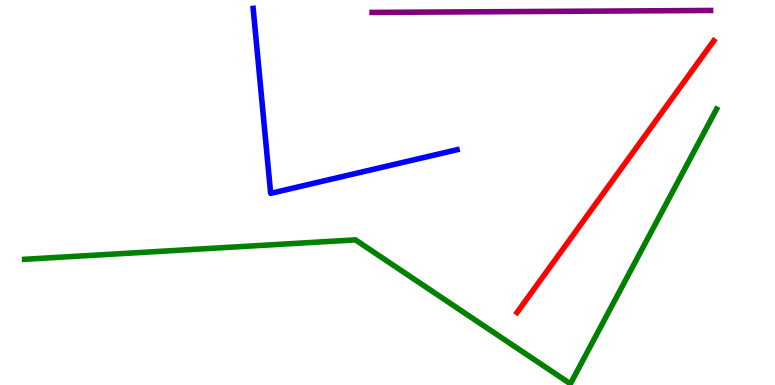[{'lines': ['blue', 'red'], 'intersections': []}, {'lines': ['green', 'red'], 'intersections': []}, {'lines': ['purple', 'red'], 'intersections': []}, {'lines': ['blue', 'green'], 'intersections': []}, {'lines': ['blue', 'purple'], 'intersections': []}, {'lines': ['green', 'purple'], 'intersections': []}]